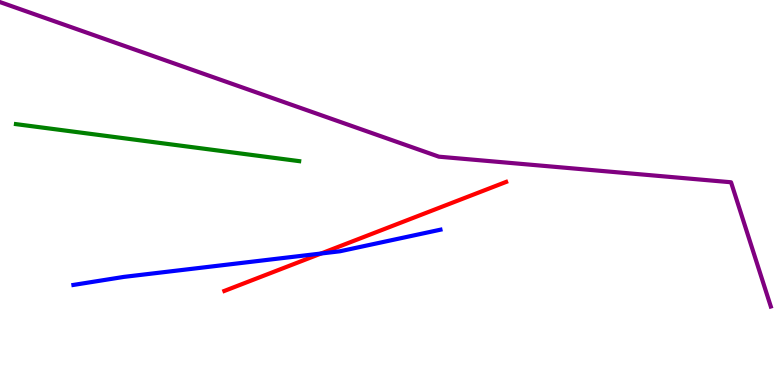[{'lines': ['blue', 'red'], 'intersections': [{'x': 4.14, 'y': 3.42}]}, {'lines': ['green', 'red'], 'intersections': []}, {'lines': ['purple', 'red'], 'intersections': []}, {'lines': ['blue', 'green'], 'intersections': []}, {'lines': ['blue', 'purple'], 'intersections': []}, {'lines': ['green', 'purple'], 'intersections': []}]